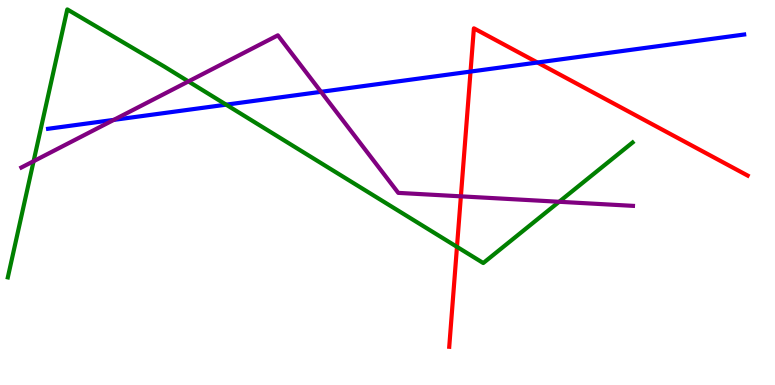[{'lines': ['blue', 'red'], 'intersections': [{'x': 6.07, 'y': 8.14}, {'x': 6.93, 'y': 8.38}]}, {'lines': ['green', 'red'], 'intersections': [{'x': 5.9, 'y': 3.59}]}, {'lines': ['purple', 'red'], 'intersections': [{'x': 5.95, 'y': 4.9}]}, {'lines': ['blue', 'green'], 'intersections': [{'x': 2.92, 'y': 7.28}]}, {'lines': ['blue', 'purple'], 'intersections': [{'x': 1.47, 'y': 6.89}, {'x': 4.14, 'y': 7.62}]}, {'lines': ['green', 'purple'], 'intersections': [{'x': 0.434, 'y': 5.81}, {'x': 2.43, 'y': 7.89}, {'x': 7.21, 'y': 4.76}]}]